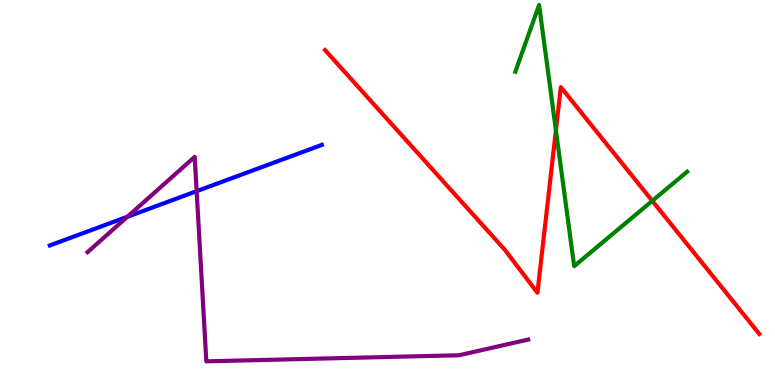[{'lines': ['blue', 'red'], 'intersections': []}, {'lines': ['green', 'red'], 'intersections': [{'x': 7.17, 'y': 6.62}, {'x': 8.42, 'y': 4.78}]}, {'lines': ['purple', 'red'], 'intersections': []}, {'lines': ['blue', 'green'], 'intersections': []}, {'lines': ['blue', 'purple'], 'intersections': [{'x': 1.64, 'y': 4.37}, {'x': 2.54, 'y': 5.03}]}, {'lines': ['green', 'purple'], 'intersections': []}]